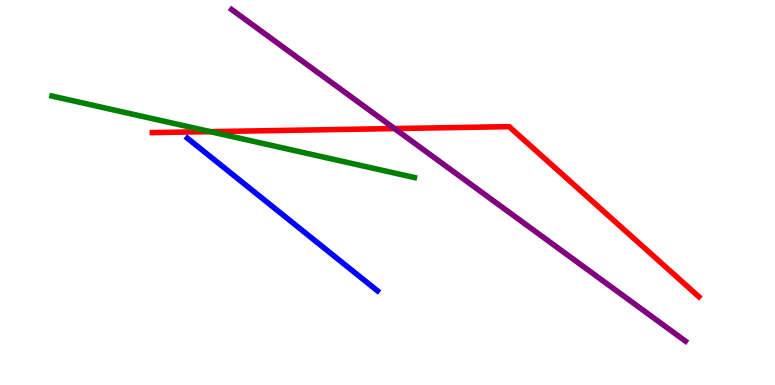[{'lines': ['blue', 'red'], 'intersections': []}, {'lines': ['green', 'red'], 'intersections': [{'x': 2.71, 'y': 6.58}]}, {'lines': ['purple', 'red'], 'intersections': [{'x': 5.09, 'y': 6.66}]}, {'lines': ['blue', 'green'], 'intersections': []}, {'lines': ['blue', 'purple'], 'intersections': []}, {'lines': ['green', 'purple'], 'intersections': []}]